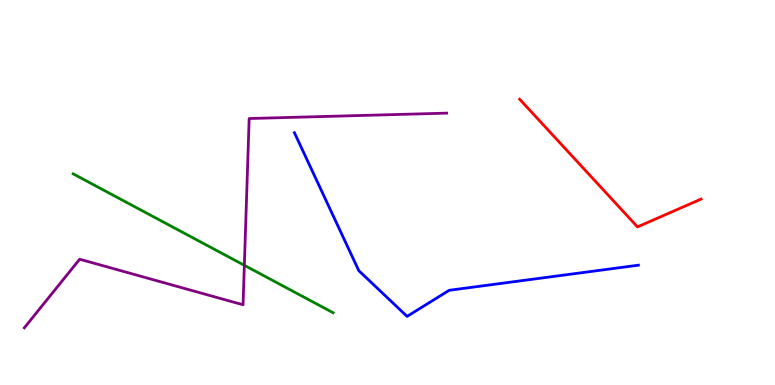[{'lines': ['blue', 'red'], 'intersections': []}, {'lines': ['green', 'red'], 'intersections': []}, {'lines': ['purple', 'red'], 'intersections': []}, {'lines': ['blue', 'green'], 'intersections': []}, {'lines': ['blue', 'purple'], 'intersections': []}, {'lines': ['green', 'purple'], 'intersections': [{'x': 3.15, 'y': 3.11}]}]